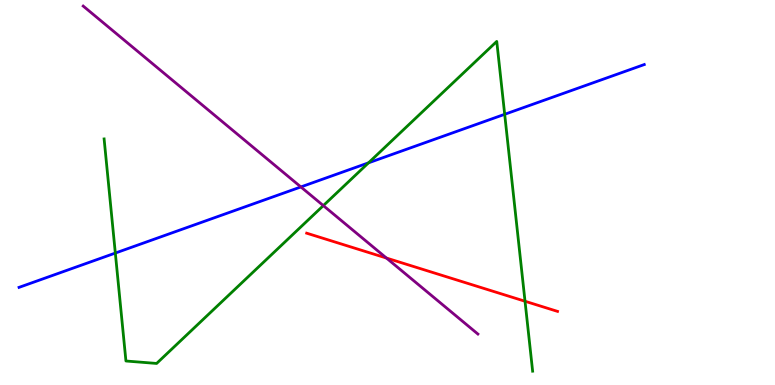[{'lines': ['blue', 'red'], 'intersections': []}, {'lines': ['green', 'red'], 'intersections': [{'x': 6.77, 'y': 2.18}]}, {'lines': ['purple', 'red'], 'intersections': [{'x': 4.99, 'y': 3.3}]}, {'lines': ['blue', 'green'], 'intersections': [{'x': 1.49, 'y': 3.43}, {'x': 4.76, 'y': 5.77}, {'x': 6.51, 'y': 7.03}]}, {'lines': ['blue', 'purple'], 'intersections': [{'x': 3.88, 'y': 5.14}]}, {'lines': ['green', 'purple'], 'intersections': [{'x': 4.17, 'y': 4.66}]}]